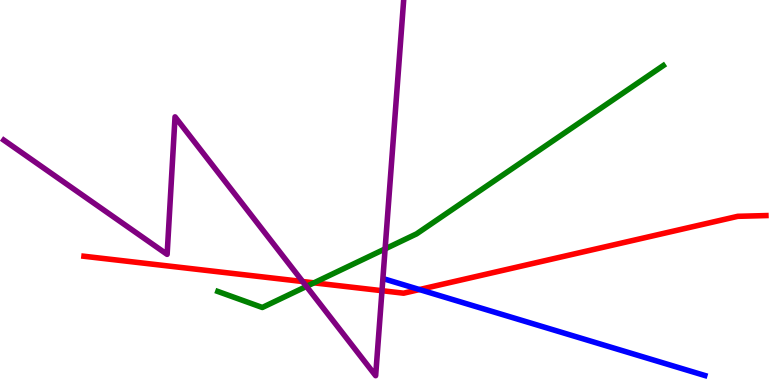[{'lines': ['blue', 'red'], 'intersections': [{'x': 5.41, 'y': 2.48}]}, {'lines': ['green', 'red'], 'intersections': [{'x': 4.05, 'y': 2.65}]}, {'lines': ['purple', 'red'], 'intersections': [{'x': 3.91, 'y': 2.69}, {'x': 4.93, 'y': 2.45}]}, {'lines': ['blue', 'green'], 'intersections': []}, {'lines': ['blue', 'purple'], 'intersections': []}, {'lines': ['green', 'purple'], 'intersections': [{'x': 3.95, 'y': 2.56}, {'x': 4.97, 'y': 3.54}]}]